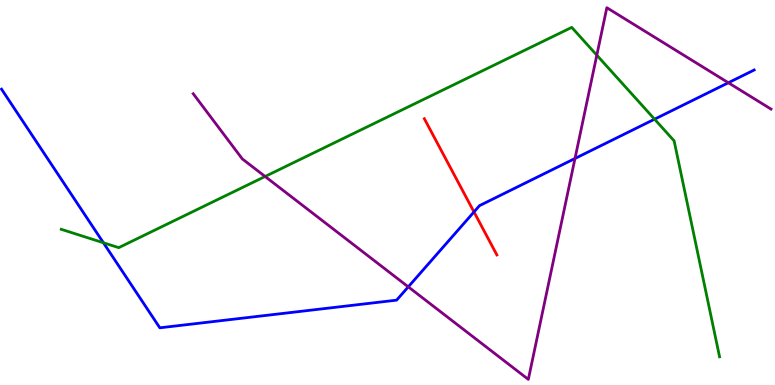[{'lines': ['blue', 'red'], 'intersections': [{'x': 6.12, 'y': 4.49}]}, {'lines': ['green', 'red'], 'intersections': []}, {'lines': ['purple', 'red'], 'intersections': []}, {'lines': ['blue', 'green'], 'intersections': [{'x': 1.33, 'y': 3.69}, {'x': 8.45, 'y': 6.9}]}, {'lines': ['blue', 'purple'], 'intersections': [{'x': 5.27, 'y': 2.55}, {'x': 7.42, 'y': 5.88}, {'x': 9.4, 'y': 7.85}]}, {'lines': ['green', 'purple'], 'intersections': [{'x': 3.42, 'y': 5.42}, {'x': 7.7, 'y': 8.57}]}]